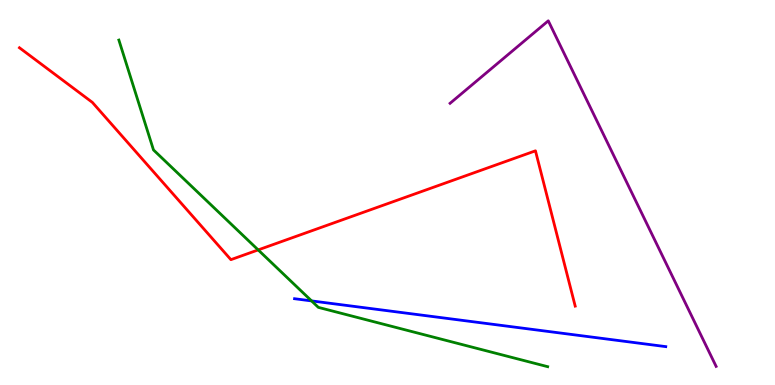[{'lines': ['blue', 'red'], 'intersections': []}, {'lines': ['green', 'red'], 'intersections': [{'x': 3.33, 'y': 3.51}]}, {'lines': ['purple', 'red'], 'intersections': []}, {'lines': ['blue', 'green'], 'intersections': [{'x': 4.02, 'y': 2.18}]}, {'lines': ['blue', 'purple'], 'intersections': []}, {'lines': ['green', 'purple'], 'intersections': []}]